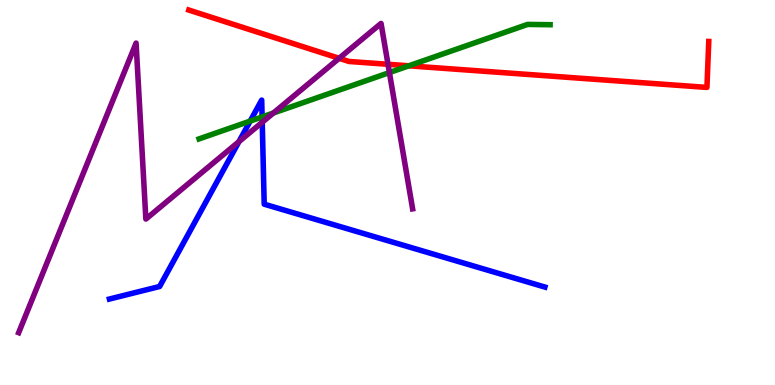[{'lines': ['blue', 'red'], 'intersections': []}, {'lines': ['green', 'red'], 'intersections': [{'x': 5.28, 'y': 8.29}]}, {'lines': ['purple', 'red'], 'intersections': [{'x': 4.38, 'y': 8.49}, {'x': 5.01, 'y': 8.33}]}, {'lines': ['blue', 'green'], 'intersections': [{'x': 3.23, 'y': 6.85}, {'x': 3.38, 'y': 6.96}]}, {'lines': ['blue', 'purple'], 'intersections': [{'x': 3.08, 'y': 6.32}, {'x': 3.38, 'y': 6.82}]}, {'lines': ['green', 'purple'], 'intersections': [{'x': 3.53, 'y': 7.06}, {'x': 5.02, 'y': 8.11}]}]